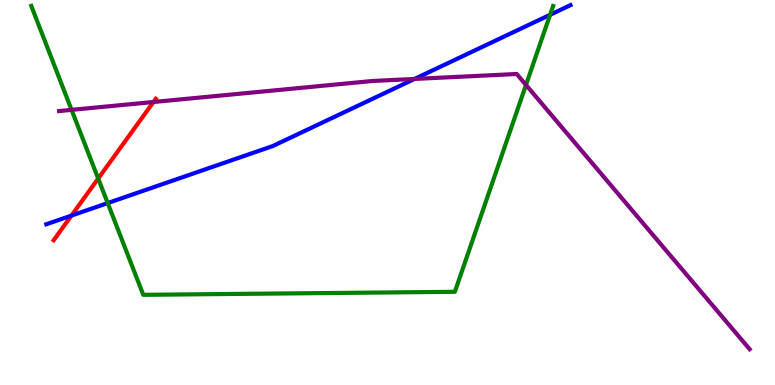[{'lines': ['blue', 'red'], 'intersections': [{'x': 0.922, 'y': 4.4}]}, {'lines': ['green', 'red'], 'intersections': [{'x': 1.27, 'y': 5.36}]}, {'lines': ['purple', 'red'], 'intersections': [{'x': 1.98, 'y': 7.35}]}, {'lines': ['blue', 'green'], 'intersections': [{'x': 1.39, 'y': 4.73}, {'x': 7.1, 'y': 9.62}]}, {'lines': ['blue', 'purple'], 'intersections': [{'x': 5.35, 'y': 7.95}]}, {'lines': ['green', 'purple'], 'intersections': [{'x': 0.924, 'y': 7.15}, {'x': 6.79, 'y': 7.79}]}]